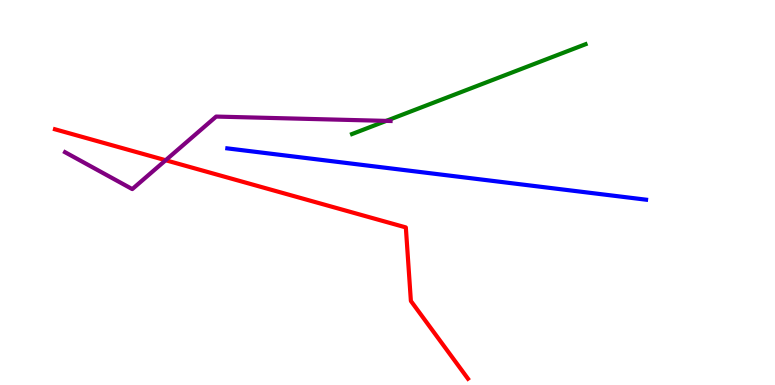[{'lines': ['blue', 'red'], 'intersections': []}, {'lines': ['green', 'red'], 'intersections': []}, {'lines': ['purple', 'red'], 'intersections': [{'x': 2.14, 'y': 5.84}]}, {'lines': ['blue', 'green'], 'intersections': []}, {'lines': ['blue', 'purple'], 'intersections': []}, {'lines': ['green', 'purple'], 'intersections': [{'x': 4.98, 'y': 6.86}]}]